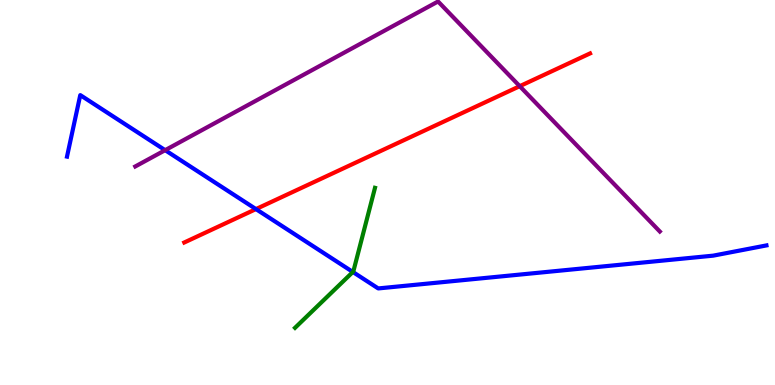[{'lines': ['blue', 'red'], 'intersections': [{'x': 3.3, 'y': 4.57}]}, {'lines': ['green', 'red'], 'intersections': []}, {'lines': ['purple', 'red'], 'intersections': [{'x': 6.71, 'y': 7.76}]}, {'lines': ['blue', 'green'], 'intersections': [{'x': 4.55, 'y': 2.94}]}, {'lines': ['blue', 'purple'], 'intersections': [{'x': 2.13, 'y': 6.1}]}, {'lines': ['green', 'purple'], 'intersections': []}]